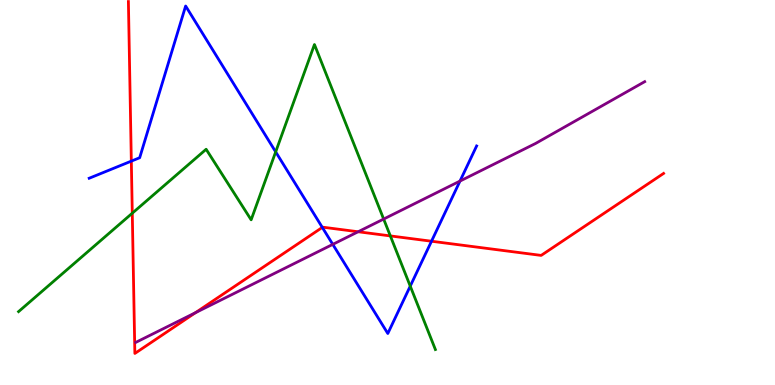[{'lines': ['blue', 'red'], 'intersections': [{'x': 1.69, 'y': 5.81}, {'x': 4.16, 'y': 4.09}, {'x': 5.57, 'y': 3.73}]}, {'lines': ['green', 'red'], 'intersections': [{'x': 1.71, 'y': 4.46}, {'x': 5.04, 'y': 3.87}]}, {'lines': ['purple', 'red'], 'intersections': [{'x': 2.52, 'y': 1.88}, {'x': 4.62, 'y': 3.98}]}, {'lines': ['blue', 'green'], 'intersections': [{'x': 3.56, 'y': 6.06}, {'x': 5.29, 'y': 2.57}]}, {'lines': ['blue', 'purple'], 'intersections': [{'x': 4.29, 'y': 3.65}, {'x': 5.94, 'y': 5.3}]}, {'lines': ['green', 'purple'], 'intersections': [{'x': 4.95, 'y': 4.31}]}]